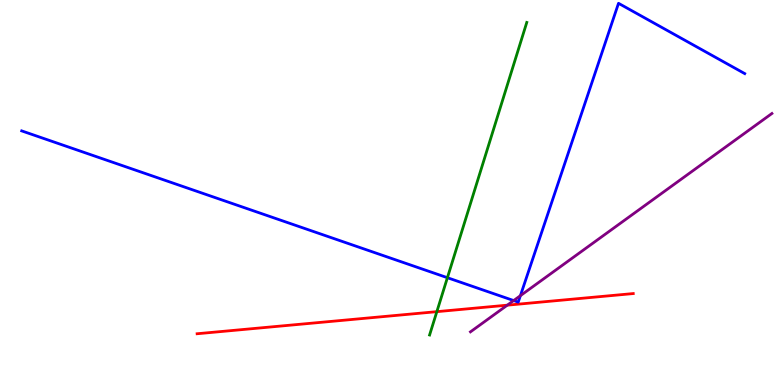[{'lines': ['blue', 'red'], 'intersections': []}, {'lines': ['green', 'red'], 'intersections': [{'x': 5.64, 'y': 1.9}]}, {'lines': ['purple', 'red'], 'intersections': [{'x': 6.55, 'y': 2.07}]}, {'lines': ['blue', 'green'], 'intersections': [{'x': 5.77, 'y': 2.79}]}, {'lines': ['blue', 'purple'], 'intersections': [{'x': 6.63, 'y': 2.19}, {'x': 6.71, 'y': 2.32}]}, {'lines': ['green', 'purple'], 'intersections': []}]